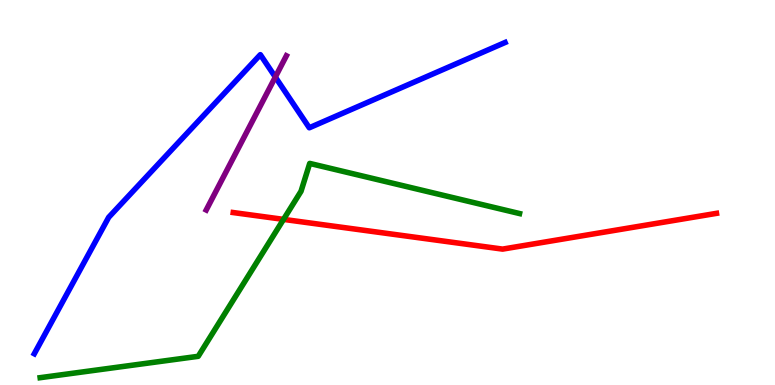[{'lines': ['blue', 'red'], 'intersections': []}, {'lines': ['green', 'red'], 'intersections': [{'x': 3.66, 'y': 4.3}]}, {'lines': ['purple', 'red'], 'intersections': []}, {'lines': ['blue', 'green'], 'intersections': []}, {'lines': ['blue', 'purple'], 'intersections': [{'x': 3.55, 'y': 8.0}]}, {'lines': ['green', 'purple'], 'intersections': []}]